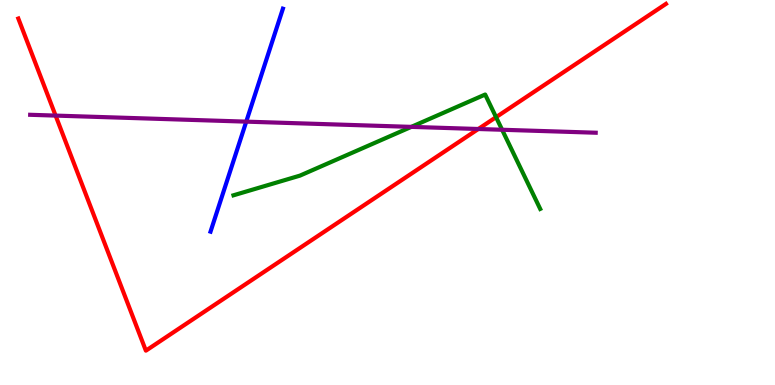[{'lines': ['blue', 'red'], 'intersections': []}, {'lines': ['green', 'red'], 'intersections': [{'x': 6.4, 'y': 6.96}]}, {'lines': ['purple', 'red'], 'intersections': [{'x': 0.717, 'y': 7.0}, {'x': 6.17, 'y': 6.65}]}, {'lines': ['blue', 'green'], 'intersections': []}, {'lines': ['blue', 'purple'], 'intersections': [{'x': 3.18, 'y': 6.84}]}, {'lines': ['green', 'purple'], 'intersections': [{'x': 5.31, 'y': 6.7}, {'x': 6.48, 'y': 6.63}]}]